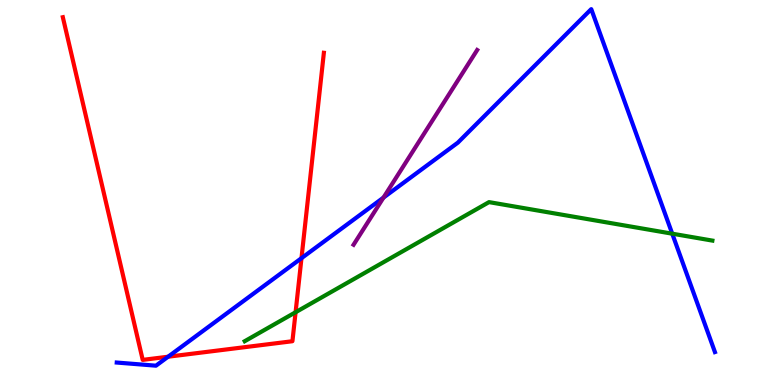[{'lines': ['blue', 'red'], 'intersections': [{'x': 2.17, 'y': 0.735}, {'x': 3.89, 'y': 3.29}]}, {'lines': ['green', 'red'], 'intersections': [{'x': 3.81, 'y': 1.89}]}, {'lines': ['purple', 'red'], 'intersections': []}, {'lines': ['blue', 'green'], 'intersections': [{'x': 8.67, 'y': 3.93}]}, {'lines': ['blue', 'purple'], 'intersections': [{'x': 4.95, 'y': 4.87}]}, {'lines': ['green', 'purple'], 'intersections': []}]